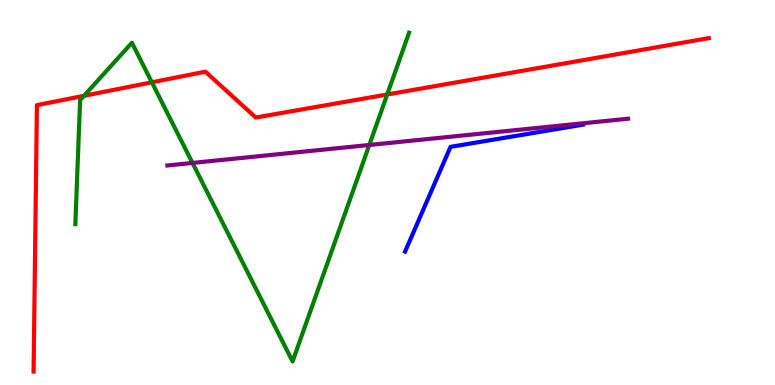[{'lines': ['blue', 'red'], 'intersections': []}, {'lines': ['green', 'red'], 'intersections': [{'x': 1.08, 'y': 7.51}, {'x': 1.96, 'y': 7.86}, {'x': 5.0, 'y': 7.55}]}, {'lines': ['purple', 'red'], 'intersections': []}, {'lines': ['blue', 'green'], 'intersections': []}, {'lines': ['blue', 'purple'], 'intersections': []}, {'lines': ['green', 'purple'], 'intersections': [{'x': 2.48, 'y': 5.77}, {'x': 4.77, 'y': 6.23}]}]